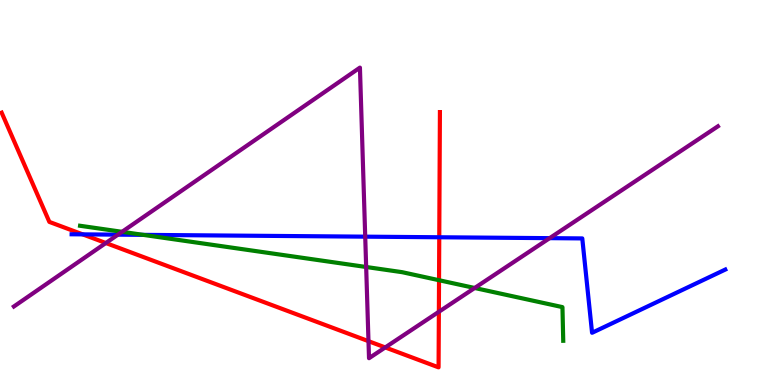[{'lines': ['blue', 'red'], 'intersections': [{'x': 1.07, 'y': 3.91}, {'x': 5.67, 'y': 3.84}]}, {'lines': ['green', 'red'], 'intersections': [{'x': 5.66, 'y': 2.72}]}, {'lines': ['purple', 'red'], 'intersections': [{'x': 1.37, 'y': 3.69}, {'x': 4.75, 'y': 1.14}, {'x': 4.97, 'y': 0.976}, {'x': 5.66, 'y': 1.9}]}, {'lines': ['blue', 'green'], 'intersections': [{'x': 1.85, 'y': 3.9}]}, {'lines': ['blue', 'purple'], 'intersections': [{'x': 1.52, 'y': 3.91}, {'x': 4.71, 'y': 3.85}, {'x': 7.09, 'y': 3.81}]}, {'lines': ['green', 'purple'], 'intersections': [{'x': 1.57, 'y': 3.98}, {'x': 4.72, 'y': 3.07}, {'x': 6.12, 'y': 2.52}]}]